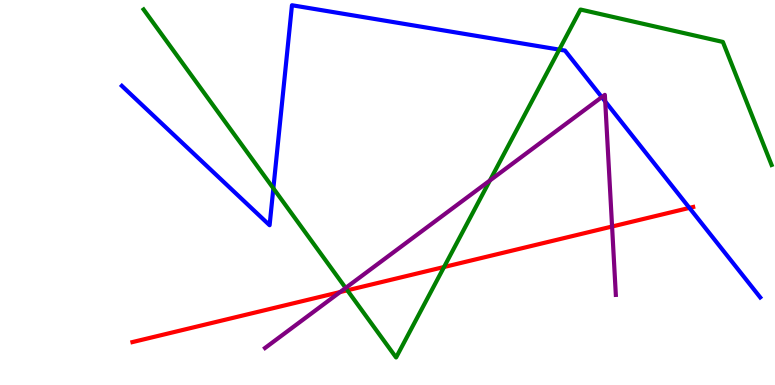[{'lines': ['blue', 'red'], 'intersections': [{'x': 8.9, 'y': 4.6}]}, {'lines': ['green', 'red'], 'intersections': [{'x': 4.48, 'y': 2.46}, {'x': 5.73, 'y': 3.06}]}, {'lines': ['purple', 'red'], 'intersections': [{'x': 4.39, 'y': 2.41}, {'x': 7.9, 'y': 4.12}]}, {'lines': ['blue', 'green'], 'intersections': [{'x': 3.53, 'y': 5.11}, {'x': 7.22, 'y': 8.71}]}, {'lines': ['blue', 'purple'], 'intersections': [{'x': 7.77, 'y': 7.48}, {'x': 7.81, 'y': 7.37}]}, {'lines': ['green', 'purple'], 'intersections': [{'x': 4.46, 'y': 2.52}, {'x': 6.32, 'y': 5.31}]}]